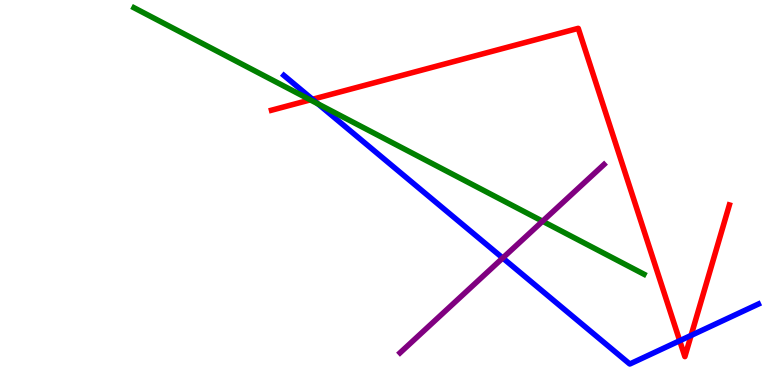[{'lines': ['blue', 'red'], 'intersections': [{'x': 4.03, 'y': 7.42}, {'x': 8.77, 'y': 1.15}, {'x': 8.92, 'y': 1.29}]}, {'lines': ['green', 'red'], 'intersections': [{'x': 4.0, 'y': 7.41}]}, {'lines': ['purple', 'red'], 'intersections': []}, {'lines': ['blue', 'green'], 'intersections': [{'x': 4.1, 'y': 7.3}]}, {'lines': ['blue', 'purple'], 'intersections': [{'x': 6.49, 'y': 3.3}]}, {'lines': ['green', 'purple'], 'intersections': [{'x': 7.0, 'y': 4.25}]}]